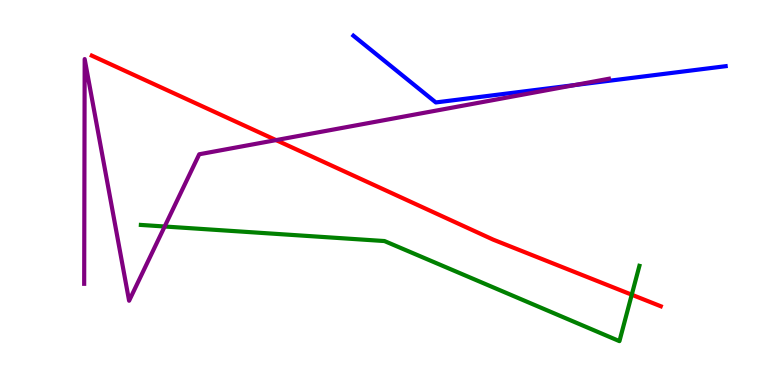[{'lines': ['blue', 'red'], 'intersections': []}, {'lines': ['green', 'red'], 'intersections': [{'x': 8.15, 'y': 2.35}]}, {'lines': ['purple', 'red'], 'intersections': [{'x': 3.56, 'y': 6.36}]}, {'lines': ['blue', 'green'], 'intersections': []}, {'lines': ['blue', 'purple'], 'intersections': [{'x': 7.41, 'y': 7.79}]}, {'lines': ['green', 'purple'], 'intersections': [{'x': 2.12, 'y': 4.12}]}]